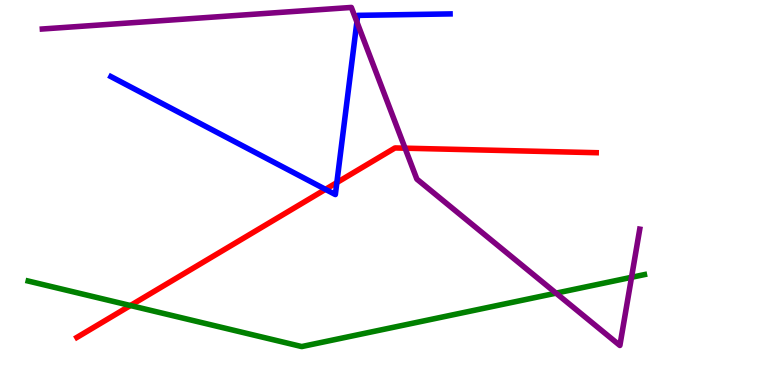[{'lines': ['blue', 'red'], 'intersections': [{'x': 4.2, 'y': 5.08}, {'x': 4.35, 'y': 5.26}]}, {'lines': ['green', 'red'], 'intersections': [{'x': 1.68, 'y': 2.06}]}, {'lines': ['purple', 'red'], 'intersections': [{'x': 5.23, 'y': 6.15}]}, {'lines': ['blue', 'green'], 'intersections': []}, {'lines': ['blue', 'purple'], 'intersections': [{'x': 4.61, 'y': 9.43}]}, {'lines': ['green', 'purple'], 'intersections': [{'x': 7.17, 'y': 2.39}, {'x': 8.15, 'y': 2.8}]}]